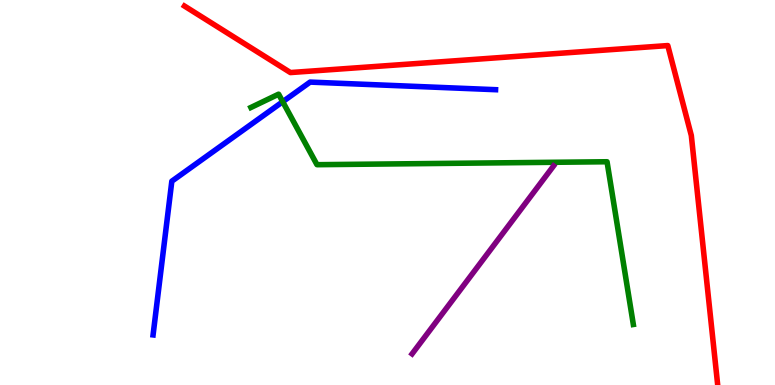[{'lines': ['blue', 'red'], 'intersections': []}, {'lines': ['green', 'red'], 'intersections': []}, {'lines': ['purple', 'red'], 'intersections': []}, {'lines': ['blue', 'green'], 'intersections': [{'x': 3.65, 'y': 7.36}]}, {'lines': ['blue', 'purple'], 'intersections': []}, {'lines': ['green', 'purple'], 'intersections': []}]